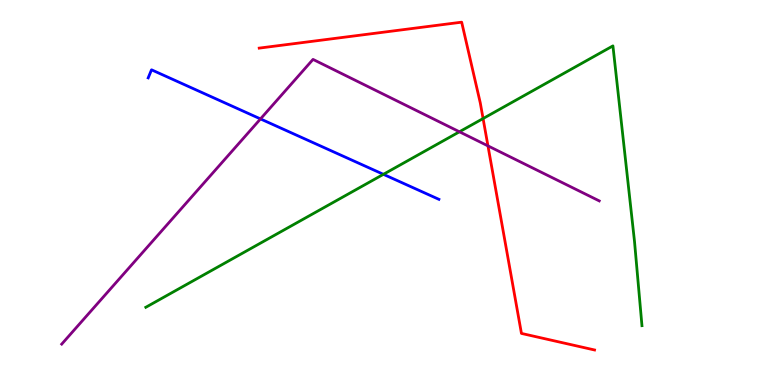[{'lines': ['blue', 'red'], 'intersections': []}, {'lines': ['green', 'red'], 'intersections': [{'x': 6.23, 'y': 6.92}]}, {'lines': ['purple', 'red'], 'intersections': [{'x': 6.3, 'y': 6.21}]}, {'lines': ['blue', 'green'], 'intersections': [{'x': 4.95, 'y': 5.47}]}, {'lines': ['blue', 'purple'], 'intersections': [{'x': 3.36, 'y': 6.91}]}, {'lines': ['green', 'purple'], 'intersections': [{'x': 5.93, 'y': 6.58}]}]